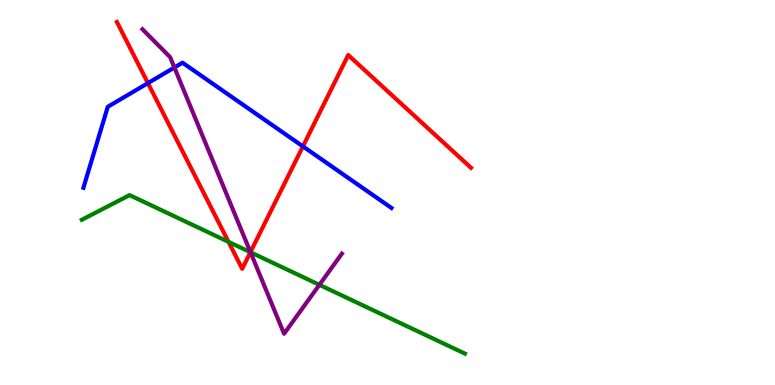[{'lines': ['blue', 'red'], 'intersections': [{'x': 1.91, 'y': 7.84}, {'x': 3.91, 'y': 6.2}]}, {'lines': ['green', 'red'], 'intersections': [{'x': 2.95, 'y': 3.72}, {'x': 3.23, 'y': 3.45}]}, {'lines': ['purple', 'red'], 'intersections': [{'x': 3.23, 'y': 3.45}]}, {'lines': ['blue', 'green'], 'intersections': []}, {'lines': ['blue', 'purple'], 'intersections': [{'x': 2.25, 'y': 8.25}]}, {'lines': ['green', 'purple'], 'intersections': [{'x': 3.23, 'y': 3.45}, {'x': 4.12, 'y': 2.6}]}]